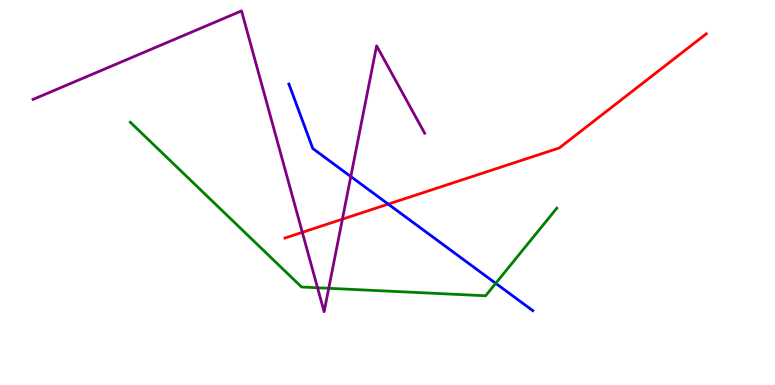[{'lines': ['blue', 'red'], 'intersections': [{'x': 5.01, 'y': 4.7}]}, {'lines': ['green', 'red'], 'intersections': []}, {'lines': ['purple', 'red'], 'intersections': [{'x': 3.9, 'y': 3.97}, {'x': 4.42, 'y': 4.31}]}, {'lines': ['blue', 'green'], 'intersections': [{'x': 6.4, 'y': 2.64}]}, {'lines': ['blue', 'purple'], 'intersections': [{'x': 4.53, 'y': 5.41}]}, {'lines': ['green', 'purple'], 'intersections': [{'x': 4.1, 'y': 2.53}, {'x': 4.24, 'y': 2.51}]}]